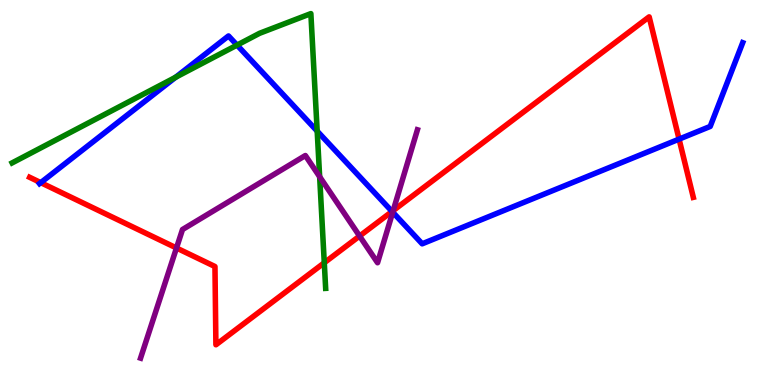[{'lines': ['blue', 'red'], 'intersections': [{'x': 0.526, 'y': 5.26}, {'x': 5.06, 'y': 4.51}, {'x': 8.76, 'y': 6.39}]}, {'lines': ['green', 'red'], 'intersections': [{'x': 4.18, 'y': 3.18}]}, {'lines': ['purple', 'red'], 'intersections': [{'x': 2.28, 'y': 3.56}, {'x': 4.64, 'y': 3.87}, {'x': 5.07, 'y': 4.53}]}, {'lines': ['blue', 'green'], 'intersections': [{'x': 2.27, 'y': 7.99}, {'x': 3.06, 'y': 8.83}, {'x': 4.09, 'y': 6.59}]}, {'lines': ['blue', 'purple'], 'intersections': [{'x': 5.07, 'y': 4.49}]}, {'lines': ['green', 'purple'], 'intersections': [{'x': 4.12, 'y': 5.41}]}]